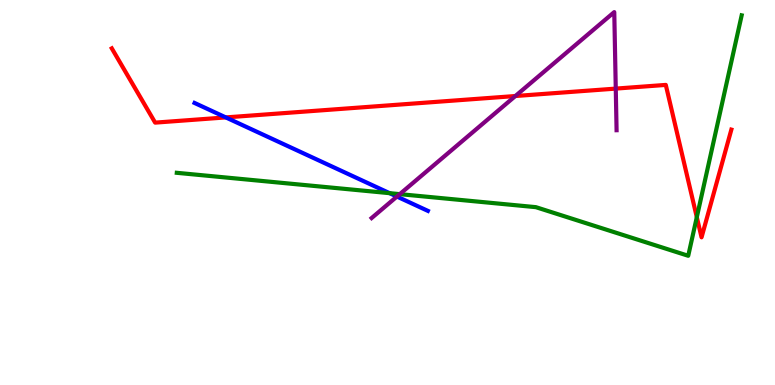[{'lines': ['blue', 'red'], 'intersections': [{'x': 2.91, 'y': 6.95}]}, {'lines': ['green', 'red'], 'intersections': [{'x': 8.99, 'y': 4.36}]}, {'lines': ['purple', 'red'], 'intersections': [{'x': 6.65, 'y': 7.51}, {'x': 7.95, 'y': 7.7}]}, {'lines': ['blue', 'green'], 'intersections': [{'x': 5.03, 'y': 4.98}]}, {'lines': ['blue', 'purple'], 'intersections': [{'x': 5.12, 'y': 4.89}]}, {'lines': ['green', 'purple'], 'intersections': [{'x': 5.16, 'y': 4.96}]}]